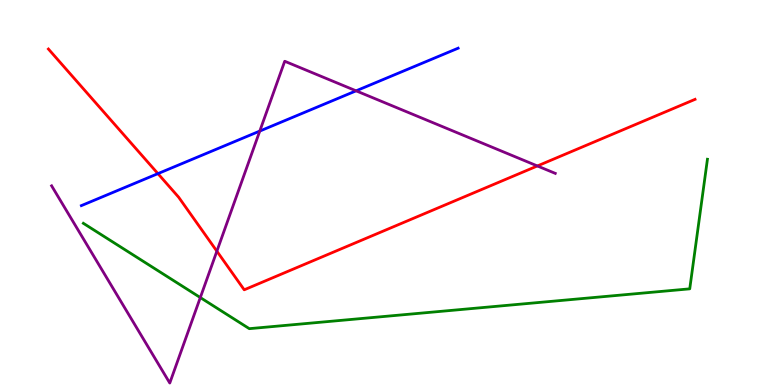[{'lines': ['blue', 'red'], 'intersections': [{'x': 2.04, 'y': 5.49}]}, {'lines': ['green', 'red'], 'intersections': []}, {'lines': ['purple', 'red'], 'intersections': [{'x': 2.8, 'y': 3.48}, {'x': 6.93, 'y': 5.69}]}, {'lines': ['blue', 'green'], 'intersections': []}, {'lines': ['blue', 'purple'], 'intersections': [{'x': 3.35, 'y': 6.6}, {'x': 4.59, 'y': 7.64}]}, {'lines': ['green', 'purple'], 'intersections': [{'x': 2.58, 'y': 2.27}]}]